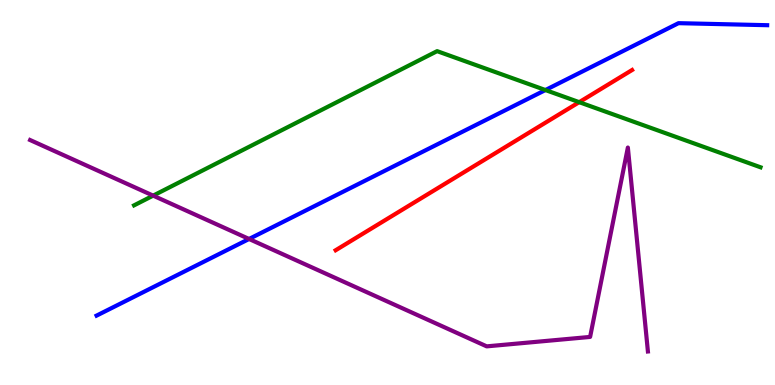[{'lines': ['blue', 'red'], 'intersections': []}, {'lines': ['green', 'red'], 'intersections': [{'x': 7.47, 'y': 7.35}]}, {'lines': ['purple', 'red'], 'intersections': []}, {'lines': ['blue', 'green'], 'intersections': [{'x': 7.04, 'y': 7.66}]}, {'lines': ['blue', 'purple'], 'intersections': [{'x': 3.21, 'y': 3.79}]}, {'lines': ['green', 'purple'], 'intersections': [{'x': 1.98, 'y': 4.92}]}]